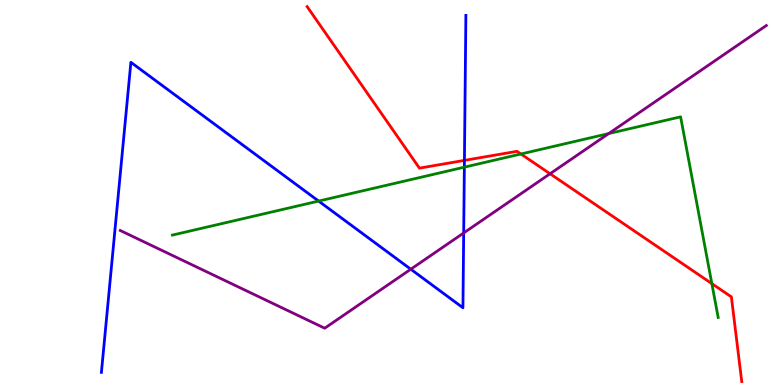[{'lines': ['blue', 'red'], 'intersections': [{'x': 5.99, 'y': 5.83}]}, {'lines': ['green', 'red'], 'intersections': [{'x': 6.72, 'y': 6.0}, {'x': 9.19, 'y': 2.63}]}, {'lines': ['purple', 'red'], 'intersections': [{'x': 7.1, 'y': 5.49}]}, {'lines': ['blue', 'green'], 'intersections': [{'x': 4.11, 'y': 4.78}, {'x': 5.99, 'y': 5.66}]}, {'lines': ['blue', 'purple'], 'intersections': [{'x': 5.3, 'y': 3.01}, {'x': 5.98, 'y': 3.95}]}, {'lines': ['green', 'purple'], 'intersections': [{'x': 7.85, 'y': 6.53}]}]